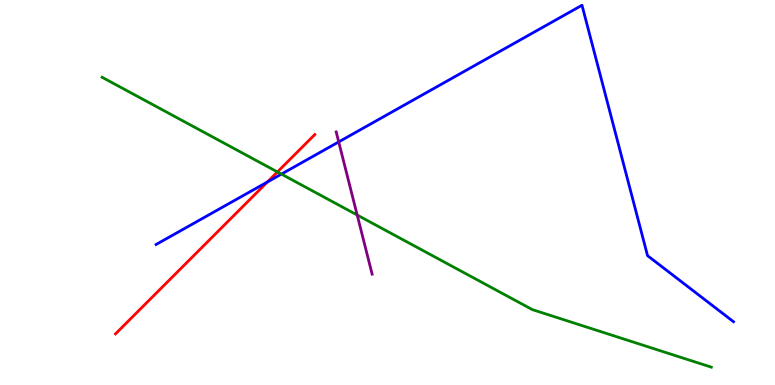[{'lines': ['blue', 'red'], 'intersections': [{'x': 3.45, 'y': 5.27}]}, {'lines': ['green', 'red'], 'intersections': [{'x': 3.58, 'y': 5.53}]}, {'lines': ['purple', 'red'], 'intersections': []}, {'lines': ['blue', 'green'], 'intersections': [{'x': 3.63, 'y': 5.48}]}, {'lines': ['blue', 'purple'], 'intersections': [{'x': 4.37, 'y': 6.31}]}, {'lines': ['green', 'purple'], 'intersections': [{'x': 4.61, 'y': 4.42}]}]